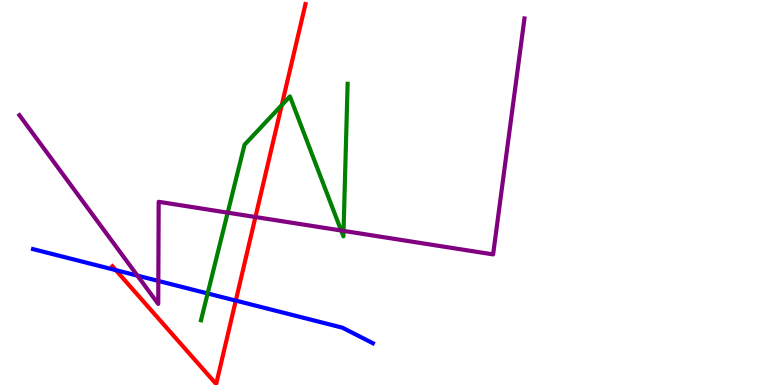[{'lines': ['blue', 'red'], 'intersections': [{'x': 1.49, 'y': 2.98}, {'x': 3.04, 'y': 2.19}]}, {'lines': ['green', 'red'], 'intersections': [{'x': 3.64, 'y': 7.27}]}, {'lines': ['purple', 'red'], 'intersections': [{'x': 3.3, 'y': 4.36}]}, {'lines': ['blue', 'green'], 'intersections': [{'x': 2.68, 'y': 2.38}]}, {'lines': ['blue', 'purple'], 'intersections': [{'x': 1.77, 'y': 2.84}, {'x': 2.04, 'y': 2.7}]}, {'lines': ['green', 'purple'], 'intersections': [{'x': 2.94, 'y': 4.48}, {'x': 4.4, 'y': 4.01}, {'x': 4.43, 'y': 4.0}]}]